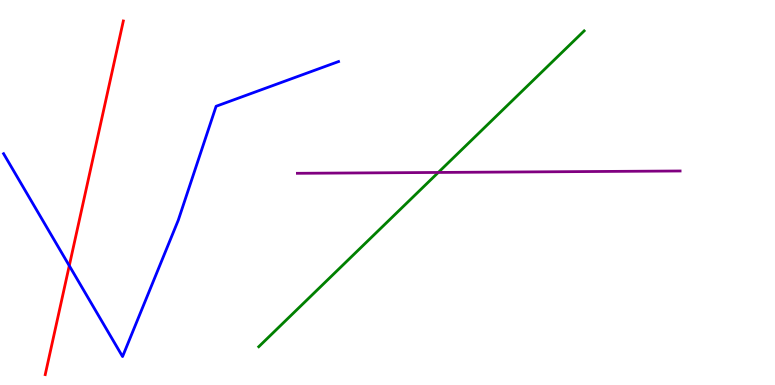[{'lines': ['blue', 'red'], 'intersections': [{'x': 0.894, 'y': 3.1}]}, {'lines': ['green', 'red'], 'intersections': []}, {'lines': ['purple', 'red'], 'intersections': []}, {'lines': ['blue', 'green'], 'intersections': []}, {'lines': ['blue', 'purple'], 'intersections': []}, {'lines': ['green', 'purple'], 'intersections': [{'x': 5.66, 'y': 5.52}]}]